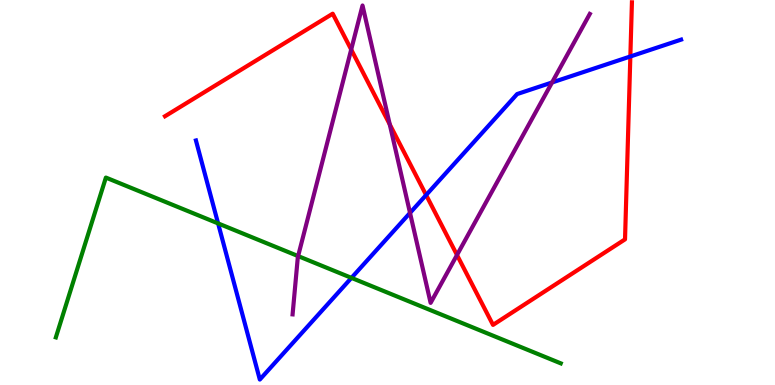[{'lines': ['blue', 'red'], 'intersections': [{'x': 5.5, 'y': 4.93}, {'x': 8.13, 'y': 8.53}]}, {'lines': ['green', 'red'], 'intersections': []}, {'lines': ['purple', 'red'], 'intersections': [{'x': 4.53, 'y': 8.71}, {'x': 5.03, 'y': 6.77}, {'x': 5.9, 'y': 3.38}]}, {'lines': ['blue', 'green'], 'intersections': [{'x': 2.81, 'y': 4.2}, {'x': 4.53, 'y': 2.78}]}, {'lines': ['blue', 'purple'], 'intersections': [{'x': 5.29, 'y': 4.47}, {'x': 7.12, 'y': 7.86}]}, {'lines': ['green', 'purple'], 'intersections': [{'x': 3.85, 'y': 3.35}]}]